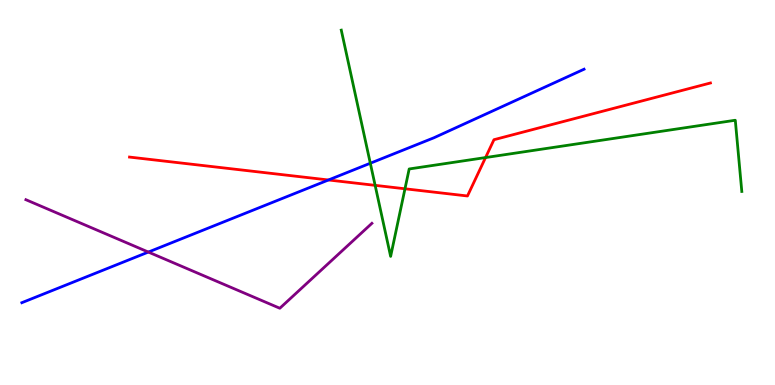[{'lines': ['blue', 'red'], 'intersections': [{'x': 4.24, 'y': 5.33}]}, {'lines': ['green', 'red'], 'intersections': [{'x': 4.84, 'y': 5.19}, {'x': 5.23, 'y': 5.1}, {'x': 6.27, 'y': 5.91}]}, {'lines': ['purple', 'red'], 'intersections': []}, {'lines': ['blue', 'green'], 'intersections': [{'x': 4.78, 'y': 5.76}]}, {'lines': ['blue', 'purple'], 'intersections': [{'x': 1.91, 'y': 3.45}]}, {'lines': ['green', 'purple'], 'intersections': []}]